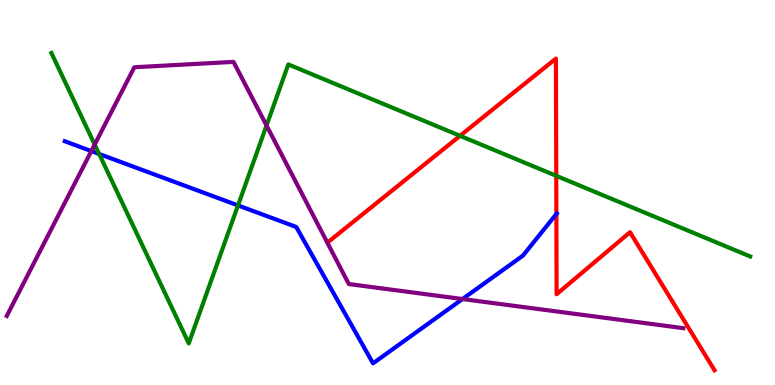[{'lines': ['blue', 'red'], 'intersections': [{'x': 7.18, 'y': 4.44}]}, {'lines': ['green', 'red'], 'intersections': [{'x': 5.94, 'y': 6.47}, {'x': 7.18, 'y': 5.43}]}, {'lines': ['purple', 'red'], 'intersections': []}, {'lines': ['blue', 'green'], 'intersections': [{'x': 1.28, 'y': 6.0}, {'x': 3.07, 'y': 4.66}]}, {'lines': ['blue', 'purple'], 'intersections': [{'x': 1.18, 'y': 6.08}, {'x': 5.97, 'y': 2.23}]}, {'lines': ['green', 'purple'], 'intersections': [{'x': 1.22, 'y': 6.25}, {'x': 3.44, 'y': 6.74}]}]